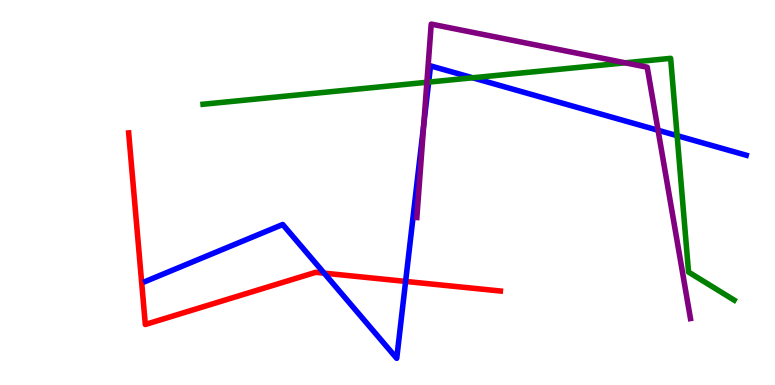[{'lines': ['blue', 'red'], 'intersections': [{'x': 4.18, 'y': 2.9}, {'x': 5.23, 'y': 2.69}]}, {'lines': ['green', 'red'], 'intersections': []}, {'lines': ['purple', 'red'], 'intersections': []}, {'lines': ['blue', 'green'], 'intersections': [{'x': 5.53, 'y': 7.87}, {'x': 6.1, 'y': 7.98}, {'x': 8.74, 'y': 6.48}]}, {'lines': ['blue', 'purple'], 'intersections': [{'x': 5.47, 'y': 6.77}, {'x': 8.49, 'y': 6.62}]}, {'lines': ['green', 'purple'], 'intersections': [{'x': 5.51, 'y': 7.86}, {'x': 8.07, 'y': 8.37}]}]